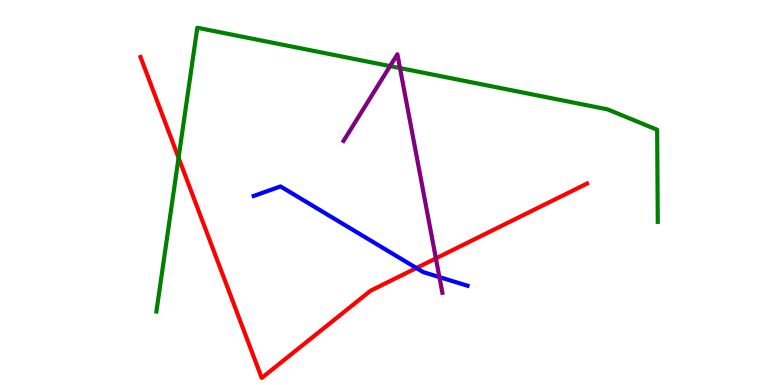[{'lines': ['blue', 'red'], 'intersections': [{'x': 5.37, 'y': 3.04}]}, {'lines': ['green', 'red'], 'intersections': [{'x': 2.3, 'y': 5.9}]}, {'lines': ['purple', 'red'], 'intersections': [{'x': 5.62, 'y': 3.29}]}, {'lines': ['blue', 'green'], 'intersections': []}, {'lines': ['blue', 'purple'], 'intersections': [{'x': 5.67, 'y': 2.8}]}, {'lines': ['green', 'purple'], 'intersections': [{'x': 5.03, 'y': 8.28}, {'x': 5.16, 'y': 8.23}]}]